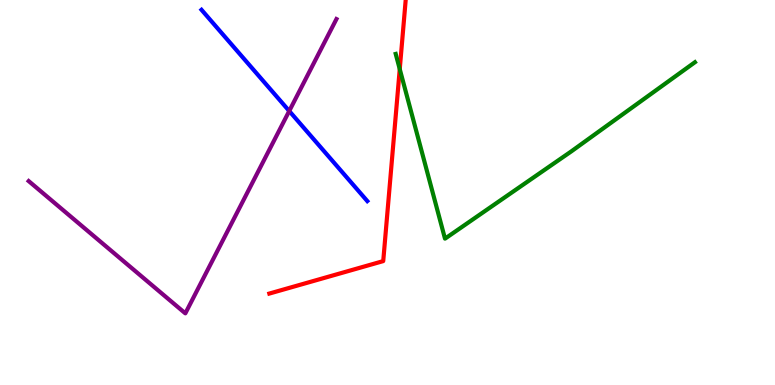[{'lines': ['blue', 'red'], 'intersections': []}, {'lines': ['green', 'red'], 'intersections': [{'x': 5.16, 'y': 8.21}]}, {'lines': ['purple', 'red'], 'intersections': []}, {'lines': ['blue', 'green'], 'intersections': []}, {'lines': ['blue', 'purple'], 'intersections': [{'x': 3.73, 'y': 7.12}]}, {'lines': ['green', 'purple'], 'intersections': []}]